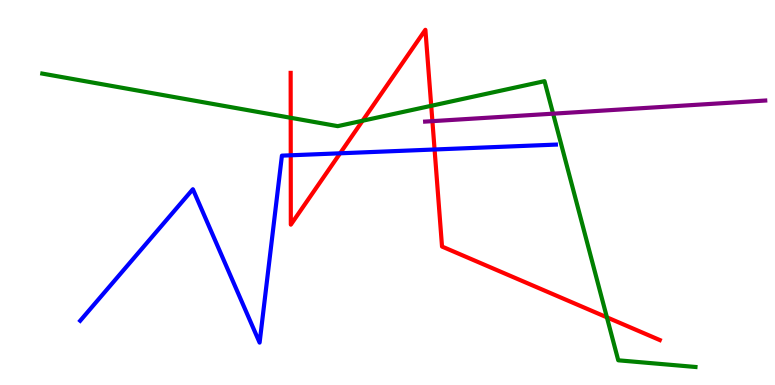[{'lines': ['blue', 'red'], 'intersections': [{'x': 3.75, 'y': 5.97}, {'x': 4.39, 'y': 6.02}, {'x': 5.61, 'y': 6.12}]}, {'lines': ['green', 'red'], 'intersections': [{'x': 3.75, 'y': 6.94}, {'x': 4.68, 'y': 6.86}, {'x': 5.56, 'y': 7.25}, {'x': 7.83, 'y': 1.76}]}, {'lines': ['purple', 'red'], 'intersections': [{'x': 5.58, 'y': 6.85}]}, {'lines': ['blue', 'green'], 'intersections': []}, {'lines': ['blue', 'purple'], 'intersections': []}, {'lines': ['green', 'purple'], 'intersections': [{'x': 7.14, 'y': 7.05}]}]